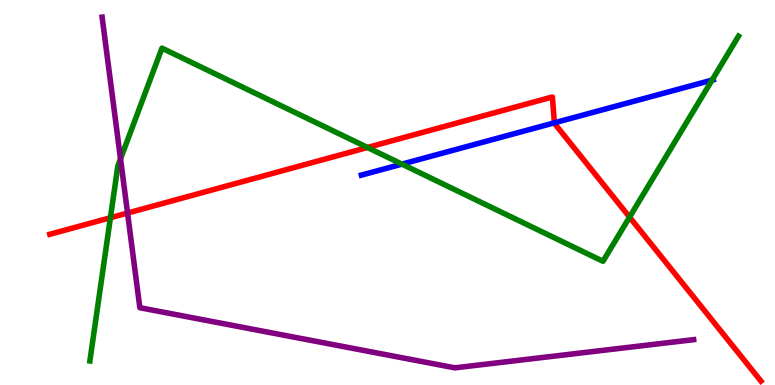[{'lines': ['blue', 'red'], 'intersections': [{'x': 7.15, 'y': 6.81}]}, {'lines': ['green', 'red'], 'intersections': [{'x': 1.42, 'y': 4.34}, {'x': 4.74, 'y': 6.17}, {'x': 8.12, 'y': 4.36}]}, {'lines': ['purple', 'red'], 'intersections': [{'x': 1.65, 'y': 4.47}]}, {'lines': ['blue', 'green'], 'intersections': [{'x': 5.19, 'y': 5.74}, {'x': 9.19, 'y': 7.92}]}, {'lines': ['blue', 'purple'], 'intersections': []}, {'lines': ['green', 'purple'], 'intersections': [{'x': 1.56, 'y': 5.87}]}]